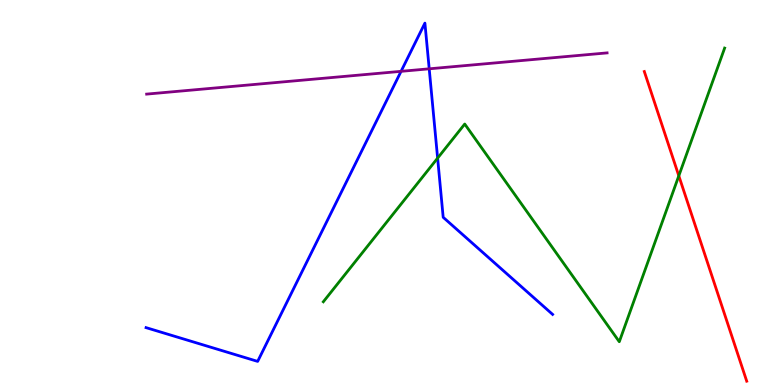[{'lines': ['blue', 'red'], 'intersections': []}, {'lines': ['green', 'red'], 'intersections': [{'x': 8.76, 'y': 5.43}]}, {'lines': ['purple', 'red'], 'intersections': []}, {'lines': ['blue', 'green'], 'intersections': [{'x': 5.65, 'y': 5.89}]}, {'lines': ['blue', 'purple'], 'intersections': [{'x': 5.18, 'y': 8.15}, {'x': 5.54, 'y': 8.21}]}, {'lines': ['green', 'purple'], 'intersections': []}]